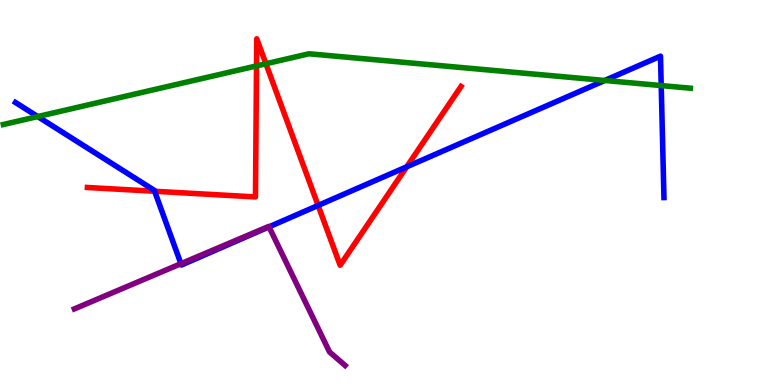[{'lines': ['blue', 'red'], 'intersections': [{'x': 2.0, 'y': 5.03}, {'x': 4.1, 'y': 4.66}, {'x': 5.25, 'y': 5.67}]}, {'lines': ['green', 'red'], 'intersections': [{'x': 3.31, 'y': 8.29}, {'x': 3.43, 'y': 8.34}]}, {'lines': ['purple', 'red'], 'intersections': []}, {'lines': ['blue', 'green'], 'intersections': [{'x': 0.487, 'y': 6.97}, {'x': 7.8, 'y': 7.91}, {'x': 8.53, 'y': 7.78}]}, {'lines': ['blue', 'purple'], 'intersections': [{'x': 2.33, 'y': 3.15}, {'x': 3.47, 'y': 4.11}]}, {'lines': ['green', 'purple'], 'intersections': []}]